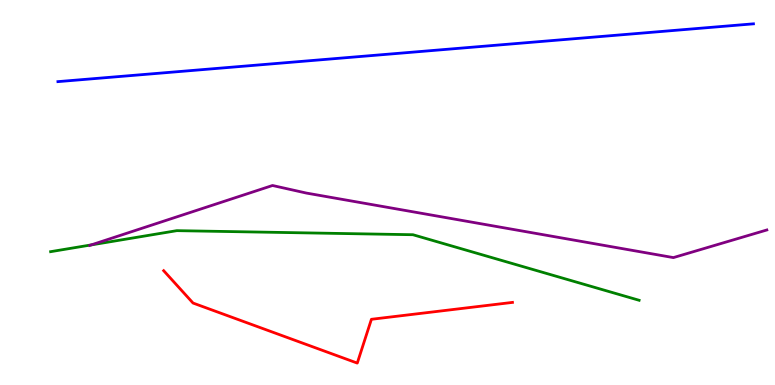[{'lines': ['blue', 'red'], 'intersections': []}, {'lines': ['green', 'red'], 'intersections': []}, {'lines': ['purple', 'red'], 'intersections': []}, {'lines': ['blue', 'green'], 'intersections': []}, {'lines': ['blue', 'purple'], 'intersections': []}, {'lines': ['green', 'purple'], 'intersections': [{'x': 1.18, 'y': 3.64}]}]